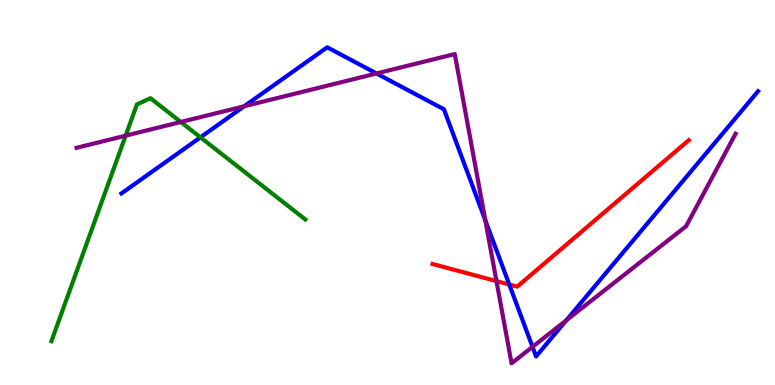[{'lines': ['blue', 'red'], 'intersections': [{'x': 6.57, 'y': 2.61}]}, {'lines': ['green', 'red'], 'intersections': []}, {'lines': ['purple', 'red'], 'intersections': [{'x': 6.41, 'y': 2.7}]}, {'lines': ['blue', 'green'], 'intersections': [{'x': 2.59, 'y': 6.43}]}, {'lines': ['blue', 'purple'], 'intersections': [{'x': 3.15, 'y': 7.24}, {'x': 4.86, 'y': 8.09}, {'x': 6.26, 'y': 4.28}, {'x': 6.87, 'y': 0.991}, {'x': 7.31, 'y': 1.68}]}, {'lines': ['green', 'purple'], 'intersections': [{'x': 1.62, 'y': 6.48}, {'x': 2.33, 'y': 6.83}]}]